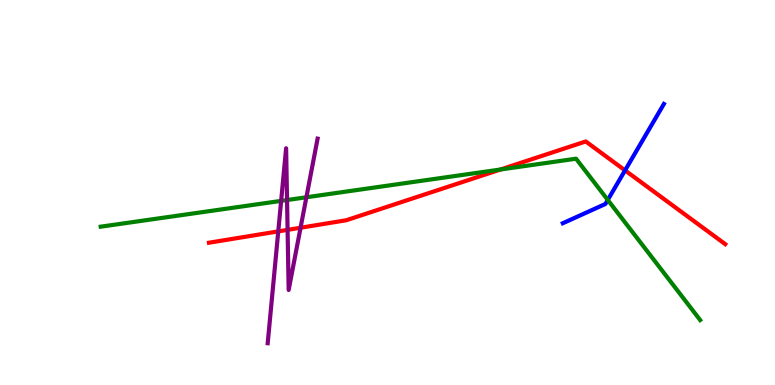[{'lines': ['blue', 'red'], 'intersections': [{'x': 8.07, 'y': 5.57}]}, {'lines': ['green', 'red'], 'intersections': [{'x': 6.46, 'y': 5.6}]}, {'lines': ['purple', 'red'], 'intersections': [{'x': 3.59, 'y': 3.99}, {'x': 3.71, 'y': 4.03}, {'x': 3.88, 'y': 4.08}]}, {'lines': ['blue', 'green'], 'intersections': [{'x': 7.84, 'y': 4.81}]}, {'lines': ['blue', 'purple'], 'intersections': []}, {'lines': ['green', 'purple'], 'intersections': [{'x': 3.63, 'y': 4.78}, {'x': 3.7, 'y': 4.8}, {'x': 3.95, 'y': 4.88}]}]